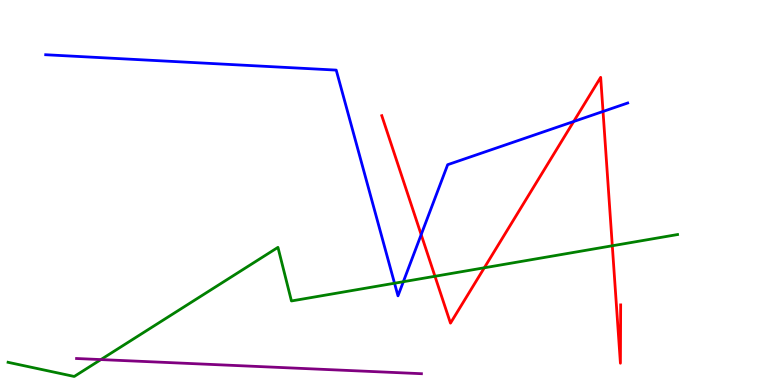[{'lines': ['blue', 'red'], 'intersections': [{'x': 5.43, 'y': 3.91}, {'x': 7.4, 'y': 6.84}, {'x': 7.78, 'y': 7.1}]}, {'lines': ['green', 'red'], 'intersections': [{'x': 5.61, 'y': 2.82}, {'x': 6.25, 'y': 3.04}, {'x': 7.9, 'y': 3.62}]}, {'lines': ['purple', 'red'], 'intersections': []}, {'lines': ['blue', 'green'], 'intersections': [{'x': 5.09, 'y': 2.64}, {'x': 5.2, 'y': 2.68}]}, {'lines': ['blue', 'purple'], 'intersections': []}, {'lines': ['green', 'purple'], 'intersections': [{'x': 1.3, 'y': 0.66}]}]